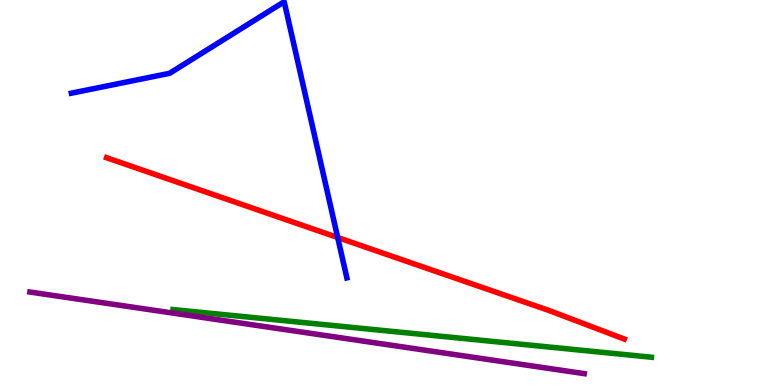[{'lines': ['blue', 'red'], 'intersections': [{'x': 4.36, 'y': 3.83}]}, {'lines': ['green', 'red'], 'intersections': []}, {'lines': ['purple', 'red'], 'intersections': []}, {'lines': ['blue', 'green'], 'intersections': []}, {'lines': ['blue', 'purple'], 'intersections': []}, {'lines': ['green', 'purple'], 'intersections': []}]